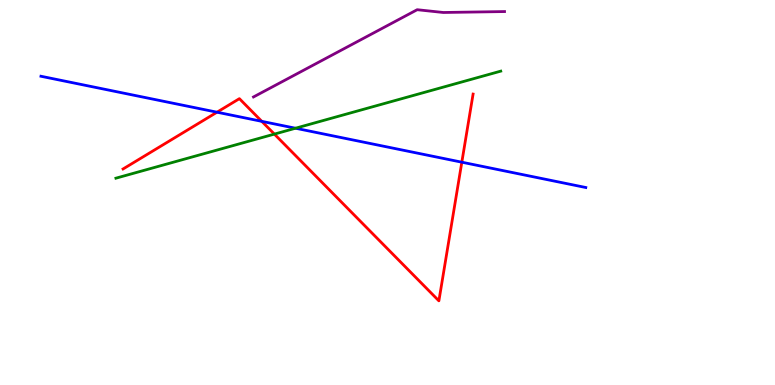[{'lines': ['blue', 'red'], 'intersections': [{'x': 2.8, 'y': 7.09}, {'x': 3.38, 'y': 6.85}, {'x': 5.96, 'y': 5.79}]}, {'lines': ['green', 'red'], 'intersections': [{'x': 3.54, 'y': 6.52}]}, {'lines': ['purple', 'red'], 'intersections': []}, {'lines': ['blue', 'green'], 'intersections': [{'x': 3.81, 'y': 6.67}]}, {'lines': ['blue', 'purple'], 'intersections': []}, {'lines': ['green', 'purple'], 'intersections': []}]